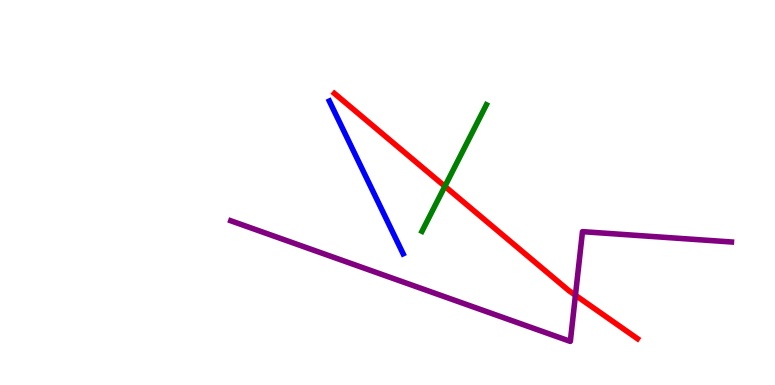[{'lines': ['blue', 'red'], 'intersections': []}, {'lines': ['green', 'red'], 'intersections': [{'x': 5.74, 'y': 5.16}]}, {'lines': ['purple', 'red'], 'intersections': [{'x': 7.43, 'y': 2.33}]}, {'lines': ['blue', 'green'], 'intersections': []}, {'lines': ['blue', 'purple'], 'intersections': []}, {'lines': ['green', 'purple'], 'intersections': []}]